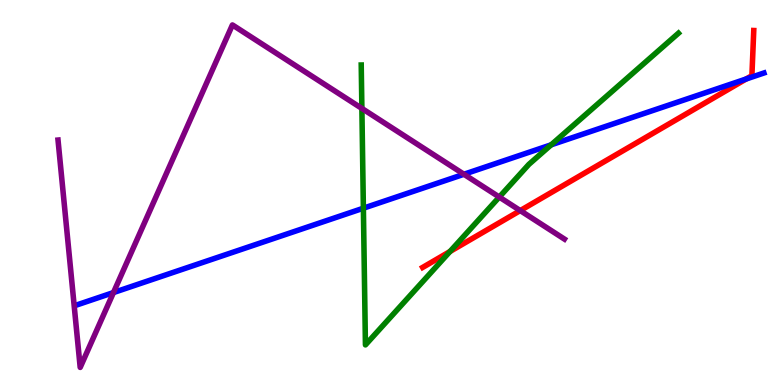[{'lines': ['blue', 'red'], 'intersections': [{'x': 9.63, 'y': 7.95}]}, {'lines': ['green', 'red'], 'intersections': [{'x': 5.81, 'y': 3.47}]}, {'lines': ['purple', 'red'], 'intersections': [{'x': 6.71, 'y': 4.53}]}, {'lines': ['blue', 'green'], 'intersections': [{'x': 4.69, 'y': 4.59}, {'x': 7.11, 'y': 6.24}]}, {'lines': ['blue', 'purple'], 'intersections': [{'x': 1.46, 'y': 2.4}, {'x': 5.99, 'y': 5.47}]}, {'lines': ['green', 'purple'], 'intersections': [{'x': 4.67, 'y': 7.18}, {'x': 6.44, 'y': 4.88}]}]